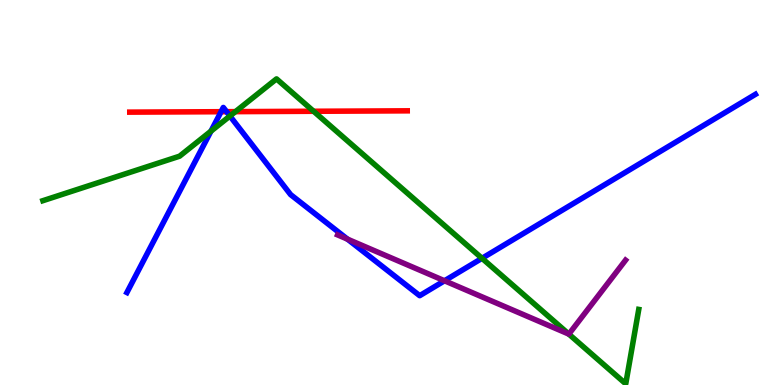[{'lines': ['blue', 'red'], 'intersections': [{'x': 2.85, 'y': 7.1}, {'x': 2.92, 'y': 7.1}]}, {'lines': ['green', 'red'], 'intersections': [{'x': 3.04, 'y': 7.1}, {'x': 4.05, 'y': 7.11}]}, {'lines': ['purple', 'red'], 'intersections': []}, {'lines': ['blue', 'green'], 'intersections': [{'x': 2.72, 'y': 6.59}, {'x': 2.97, 'y': 6.99}, {'x': 6.22, 'y': 3.29}]}, {'lines': ['blue', 'purple'], 'intersections': [{'x': 4.48, 'y': 3.79}, {'x': 5.74, 'y': 2.71}]}, {'lines': ['green', 'purple'], 'intersections': [{'x': 7.34, 'y': 1.32}]}]